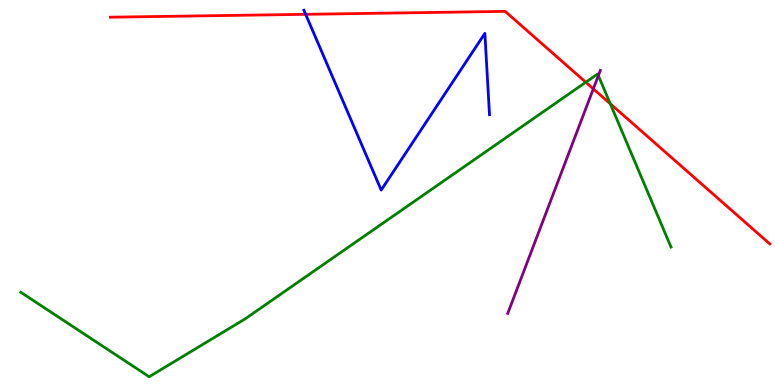[{'lines': ['blue', 'red'], 'intersections': [{'x': 3.94, 'y': 9.63}]}, {'lines': ['green', 'red'], 'intersections': [{'x': 7.56, 'y': 7.86}, {'x': 7.87, 'y': 7.31}]}, {'lines': ['purple', 'red'], 'intersections': [{'x': 7.66, 'y': 7.69}]}, {'lines': ['blue', 'green'], 'intersections': []}, {'lines': ['blue', 'purple'], 'intersections': []}, {'lines': ['green', 'purple'], 'intersections': [{'x': 7.72, 'y': 8.04}]}]